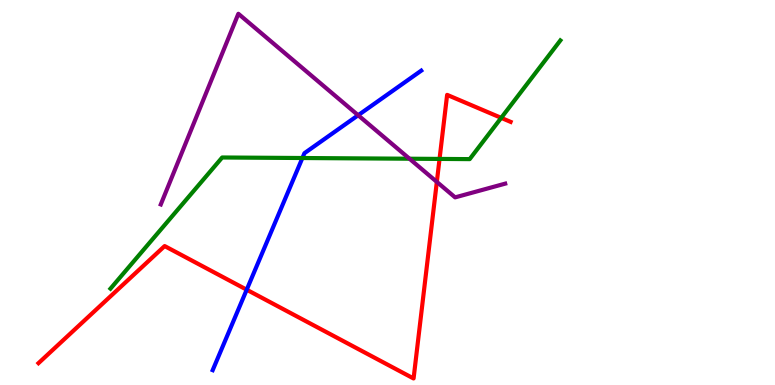[{'lines': ['blue', 'red'], 'intersections': [{'x': 3.18, 'y': 2.47}]}, {'lines': ['green', 'red'], 'intersections': [{'x': 5.67, 'y': 5.87}, {'x': 6.47, 'y': 6.94}]}, {'lines': ['purple', 'red'], 'intersections': [{'x': 5.64, 'y': 5.28}]}, {'lines': ['blue', 'green'], 'intersections': [{'x': 3.9, 'y': 5.9}]}, {'lines': ['blue', 'purple'], 'intersections': [{'x': 4.62, 'y': 7.01}]}, {'lines': ['green', 'purple'], 'intersections': [{'x': 5.28, 'y': 5.88}]}]